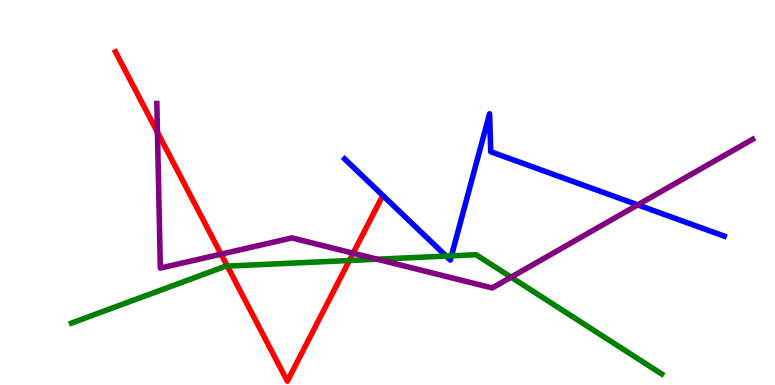[{'lines': ['blue', 'red'], 'intersections': []}, {'lines': ['green', 'red'], 'intersections': [{'x': 2.93, 'y': 3.09}, {'x': 4.51, 'y': 3.23}]}, {'lines': ['purple', 'red'], 'intersections': [{'x': 2.03, 'y': 6.57}, {'x': 2.85, 'y': 3.4}, {'x': 4.56, 'y': 3.42}]}, {'lines': ['blue', 'green'], 'intersections': [{'x': 5.76, 'y': 3.35}, {'x': 5.83, 'y': 3.36}]}, {'lines': ['blue', 'purple'], 'intersections': [{'x': 8.23, 'y': 4.68}]}, {'lines': ['green', 'purple'], 'intersections': [{'x': 4.87, 'y': 3.27}, {'x': 6.59, 'y': 2.8}]}]